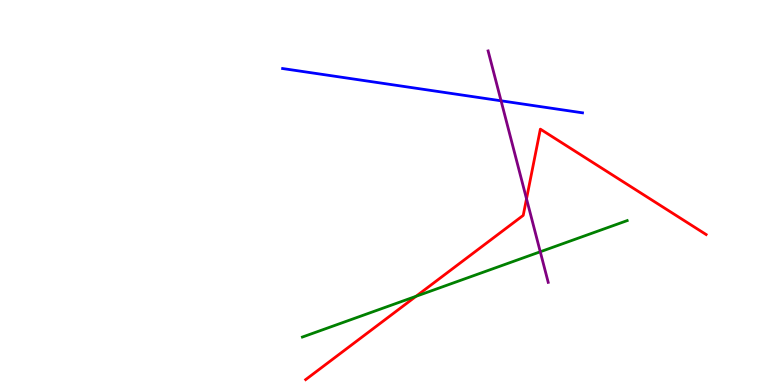[{'lines': ['blue', 'red'], 'intersections': []}, {'lines': ['green', 'red'], 'intersections': [{'x': 5.37, 'y': 2.3}]}, {'lines': ['purple', 'red'], 'intersections': [{'x': 6.79, 'y': 4.84}]}, {'lines': ['blue', 'green'], 'intersections': []}, {'lines': ['blue', 'purple'], 'intersections': [{'x': 6.47, 'y': 7.38}]}, {'lines': ['green', 'purple'], 'intersections': [{'x': 6.97, 'y': 3.46}]}]